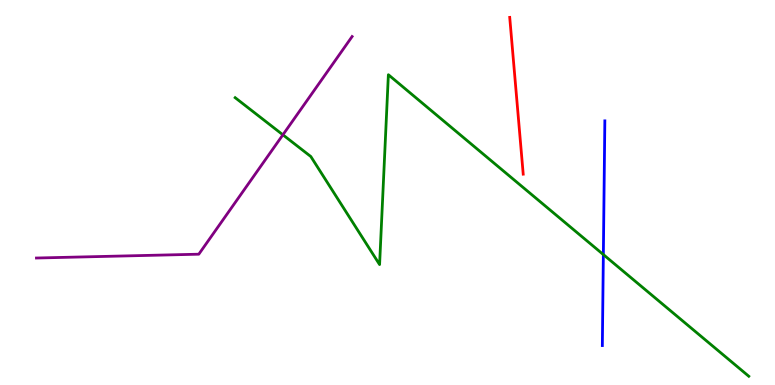[{'lines': ['blue', 'red'], 'intersections': []}, {'lines': ['green', 'red'], 'intersections': []}, {'lines': ['purple', 'red'], 'intersections': []}, {'lines': ['blue', 'green'], 'intersections': [{'x': 7.79, 'y': 3.39}]}, {'lines': ['blue', 'purple'], 'intersections': []}, {'lines': ['green', 'purple'], 'intersections': [{'x': 3.65, 'y': 6.5}]}]